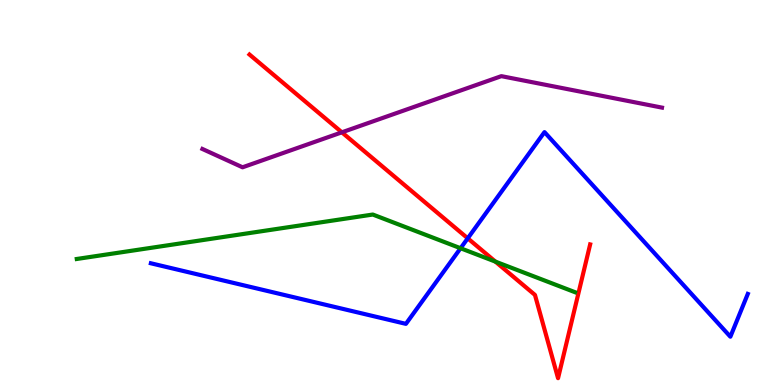[{'lines': ['blue', 'red'], 'intersections': [{'x': 6.04, 'y': 3.81}]}, {'lines': ['green', 'red'], 'intersections': [{'x': 6.39, 'y': 3.2}]}, {'lines': ['purple', 'red'], 'intersections': [{'x': 4.41, 'y': 6.56}]}, {'lines': ['blue', 'green'], 'intersections': [{'x': 5.94, 'y': 3.55}]}, {'lines': ['blue', 'purple'], 'intersections': []}, {'lines': ['green', 'purple'], 'intersections': []}]